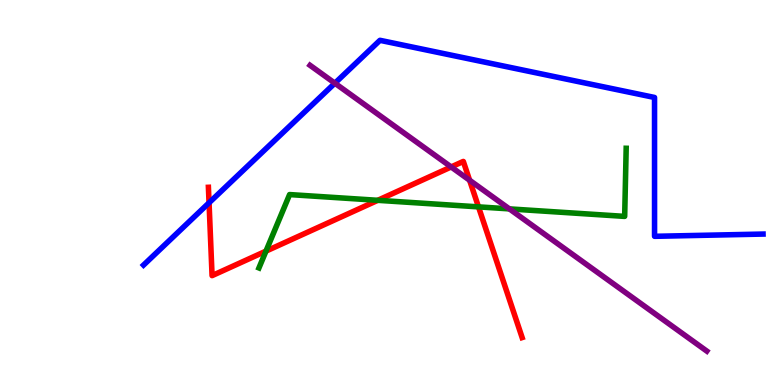[{'lines': ['blue', 'red'], 'intersections': [{'x': 2.7, 'y': 4.73}]}, {'lines': ['green', 'red'], 'intersections': [{'x': 3.43, 'y': 3.48}, {'x': 4.87, 'y': 4.8}, {'x': 6.17, 'y': 4.63}]}, {'lines': ['purple', 'red'], 'intersections': [{'x': 5.82, 'y': 5.66}, {'x': 6.06, 'y': 5.32}]}, {'lines': ['blue', 'green'], 'intersections': []}, {'lines': ['blue', 'purple'], 'intersections': [{'x': 4.32, 'y': 7.84}]}, {'lines': ['green', 'purple'], 'intersections': [{'x': 6.57, 'y': 4.57}]}]